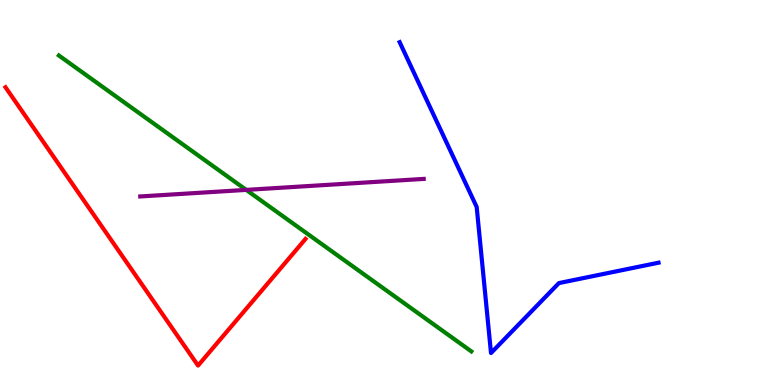[{'lines': ['blue', 'red'], 'intersections': []}, {'lines': ['green', 'red'], 'intersections': []}, {'lines': ['purple', 'red'], 'intersections': []}, {'lines': ['blue', 'green'], 'intersections': []}, {'lines': ['blue', 'purple'], 'intersections': []}, {'lines': ['green', 'purple'], 'intersections': [{'x': 3.18, 'y': 5.07}]}]